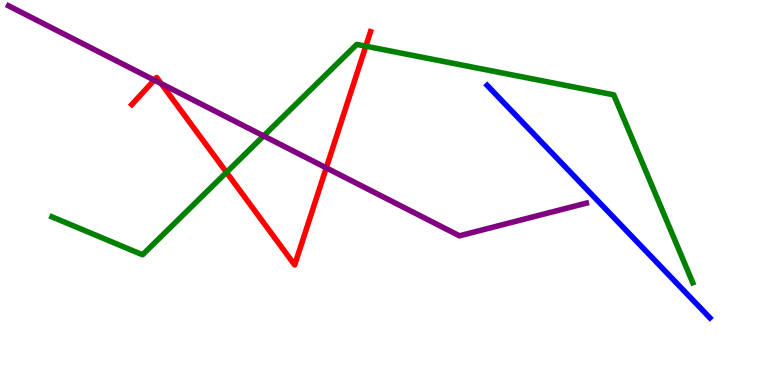[{'lines': ['blue', 'red'], 'intersections': []}, {'lines': ['green', 'red'], 'intersections': [{'x': 2.92, 'y': 5.52}, {'x': 4.72, 'y': 8.8}]}, {'lines': ['purple', 'red'], 'intersections': [{'x': 1.99, 'y': 7.92}, {'x': 2.08, 'y': 7.83}, {'x': 4.21, 'y': 5.64}]}, {'lines': ['blue', 'green'], 'intersections': []}, {'lines': ['blue', 'purple'], 'intersections': []}, {'lines': ['green', 'purple'], 'intersections': [{'x': 3.4, 'y': 6.47}]}]